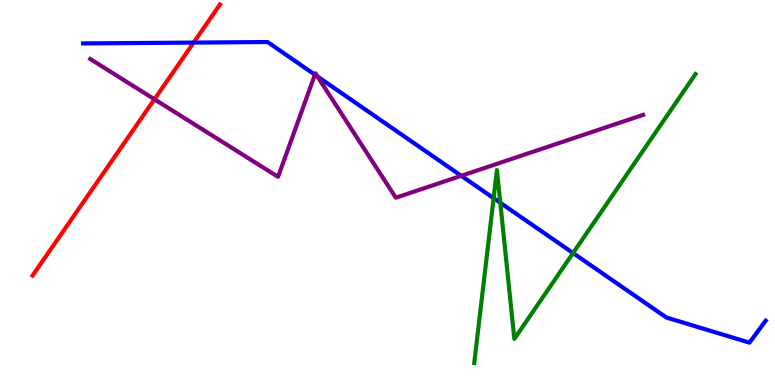[{'lines': ['blue', 'red'], 'intersections': [{'x': 2.5, 'y': 8.89}]}, {'lines': ['green', 'red'], 'intersections': []}, {'lines': ['purple', 'red'], 'intersections': [{'x': 1.99, 'y': 7.42}]}, {'lines': ['blue', 'green'], 'intersections': [{'x': 6.37, 'y': 4.85}, {'x': 6.46, 'y': 4.73}, {'x': 7.39, 'y': 3.43}]}, {'lines': ['blue', 'purple'], 'intersections': [{'x': 4.06, 'y': 8.06}, {'x': 4.1, 'y': 8.01}, {'x': 5.95, 'y': 5.43}]}, {'lines': ['green', 'purple'], 'intersections': []}]